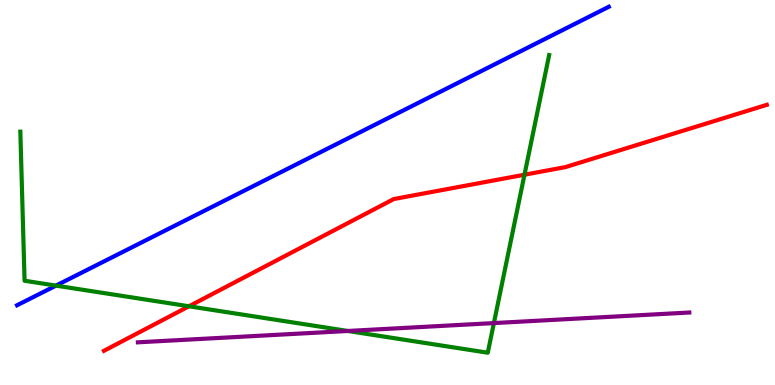[{'lines': ['blue', 'red'], 'intersections': []}, {'lines': ['green', 'red'], 'intersections': [{'x': 2.44, 'y': 2.04}, {'x': 6.77, 'y': 5.46}]}, {'lines': ['purple', 'red'], 'intersections': []}, {'lines': ['blue', 'green'], 'intersections': [{'x': 0.722, 'y': 2.58}]}, {'lines': ['blue', 'purple'], 'intersections': []}, {'lines': ['green', 'purple'], 'intersections': [{'x': 4.49, 'y': 1.4}, {'x': 6.37, 'y': 1.61}]}]